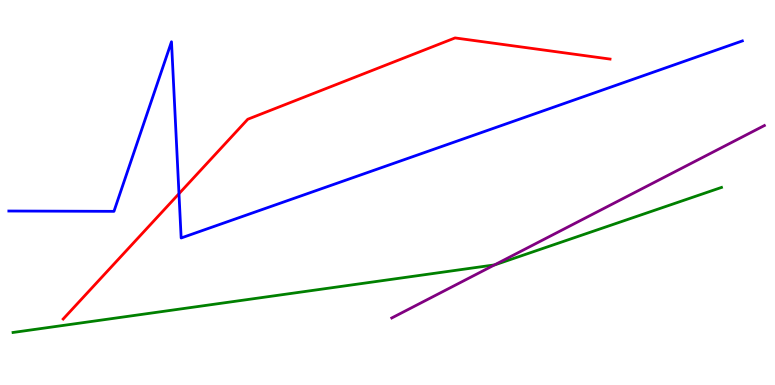[{'lines': ['blue', 'red'], 'intersections': [{'x': 2.31, 'y': 4.97}]}, {'lines': ['green', 'red'], 'intersections': []}, {'lines': ['purple', 'red'], 'intersections': []}, {'lines': ['blue', 'green'], 'intersections': []}, {'lines': ['blue', 'purple'], 'intersections': []}, {'lines': ['green', 'purple'], 'intersections': [{'x': 6.38, 'y': 3.12}]}]